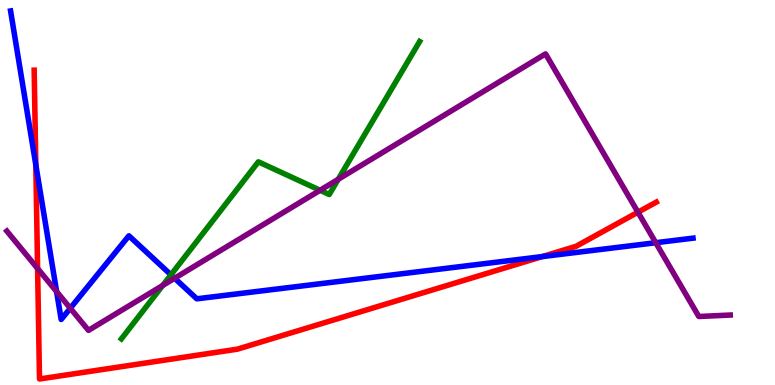[{'lines': ['blue', 'red'], 'intersections': [{'x': 0.462, 'y': 5.72}, {'x': 7.0, 'y': 3.33}]}, {'lines': ['green', 'red'], 'intersections': []}, {'lines': ['purple', 'red'], 'intersections': [{'x': 0.485, 'y': 3.03}, {'x': 8.23, 'y': 4.49}]}, {'lines': ['blue', 'green'], 'intersections': [{'x': 2.21, 'y': 2.86}]}, {'lines': ['blue', 'purple'], 'intersections': [{'x': 0.73, 'y': 2.43}, {'x': 0.907, 'y': 1.99}, {'x': 2.25, 'y': 2.77}, {'x': 8.46, 'y': 3.7}]}, {'lines': ['green', 'purple'], 'intersections': [{'x': 2.1, 'y': 2.59}, {'x': 4.13, 'y': 5.06}, {'x': 4.36, 'y': 5.34}]}]